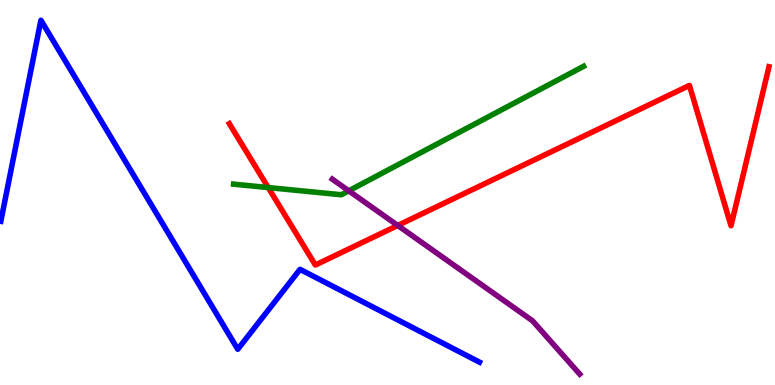[{'lines': ['blue', 'red'], 'intersections': []}, {'lines': ['green', 'red'], 'intersections': [{'x': 3.46, 'y': 5.13}]}, {'lines': ['purple', 'red'], 'intersections': [{'x': 5.13, 'y': 4.14}]}, {'lines': ['blue', 'green'], 'intersections': []}, {'lines': ['blue', 'purple'], 'intersections': []}, {'lines': ['green', 'purple'], 'intersections': [{'x': 4.5, 'y': 5.04}]}]